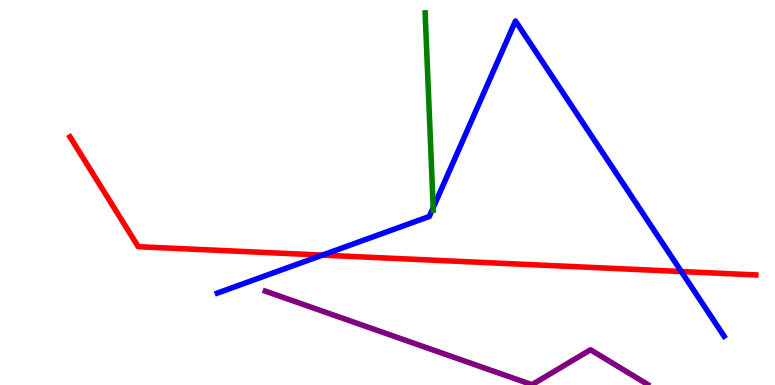[{'lines': ['blue', 'red'], 'intersections': [{'x': 4.16, 'y': 3.37}, {'x': 8.79, 'y': 2.95}]}, {'lines': ['green', 'red'], 'intersections': []}, {'lines': ['purple', 'red'], 'intersections': []}, {'lines': ['blue', 'green'], 'intersections': [{'x': 5.59, 'y': 4.61}]}, {'lines': ['blue', 'purple'], 'intersections': []}, {'lines': ['green', 'purple'], 'intersections': []}]